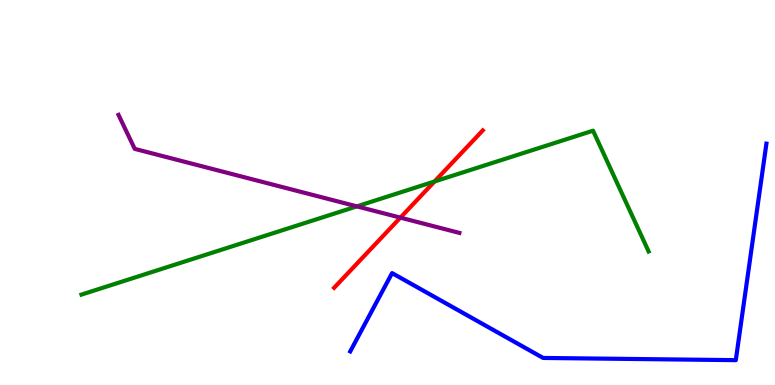[{'lines': ['blue', 'red'], 'intersections': []}, {'lines': ['green', 'red'], 'intersections': [{'x': 5.61, 'y': 5.29}]}, {'lines': ['purple', 'red'], 'intersections': [{'x': 5.17, 'y': 4.35}]}, {'lines': ['blue', 'green'], 'intersections': []}, {'lines': ['blue', 'purple'], 'intersections': []}, {'lines': ['green', 'purple'], 'intersections': [{'x': 4.6, 'y': 4.64}]}]